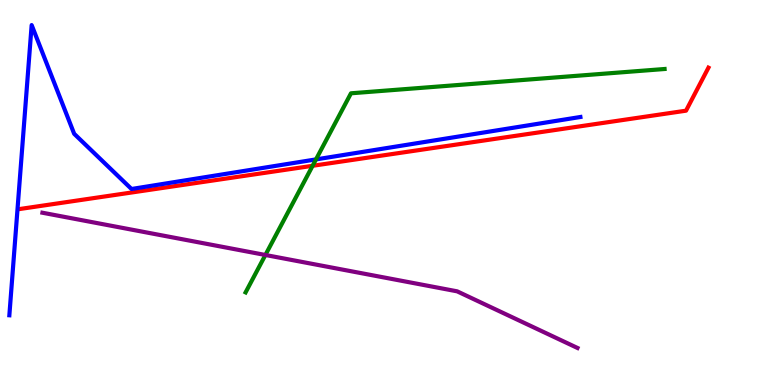[{'lines': ['blue', 'red'], 'intersections': []}, {'lines': ['green', 'red'], 'intersections': [{'x': 4.03, 'y': 5.69}]}, {'lines': ['purple', 'red'], 'intersections': []}, {'lines': ['blue', 'green'], 'intersections': [{'x': 4.08, 'y': 5.86}]}, {'lines': ['blue', 'purple'], 'intersections': []}, {'lines': ['green', 'purple'], 'intersections': [{'x': 3.42, 'y': 3.38}]}]